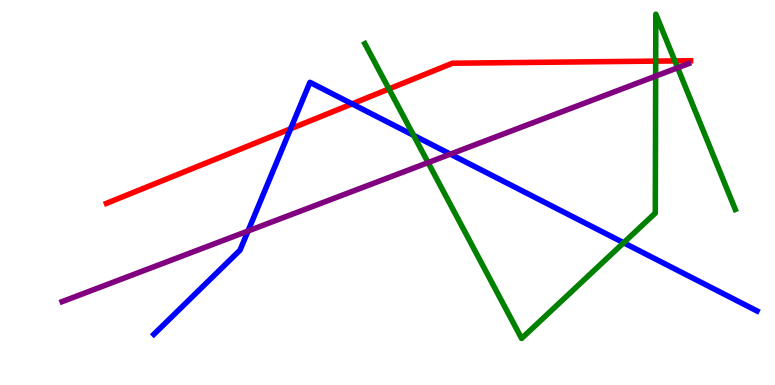[{'lines': ['blue', 'red'], 'intersections': [{'x': 3.75, 'y': 6.66}, {'x': 4.54, 'y': 7.3}]}, {'lines': ['green', 'red'], 'intersections': [{'x': 5.02, 'y': 7.69}, {'x': 8.46, 'y': 8.41}, {'x': 8.71, 'y': 8.42}]}, {'lines': ['purple', 'red'], 'intersections': []}, {'lines': ['blue', 'green'], 'intersections': [{'x': 5.34, 'y': 6.48}, {'x': 8.05, 'y': 3.69}]}, {'lines': ['blue', 'purple'], 'intersections': [{'x': 3.2, 'y': 4.0}, {'x': 5.81, 'y': 6.0}]}, {'lines': ['green', 'purple'], 'intersections': [{'x': 5.52, 'y': 5.78}, {'x': 8.46, 'y': 8.02}, {'x': 8.74, 'y': 8.24}]}]